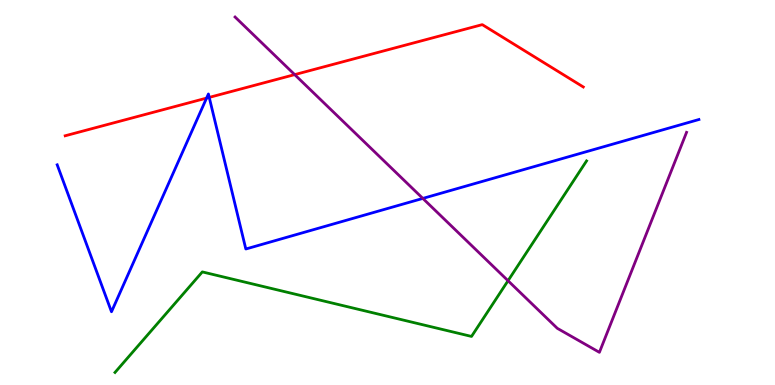[{'lines': ['blue', 'red'], 'intersections': [{'x': 2.67, 'y': 7.45}, {'x': 2.7, 'y': 7.47}]}, {'lines': ['green', 'red'], 'intersections': []}, {'lines': ['purple', 'red'], 'intersections': [{'x': 3.8, 'y': 8.06}]}, {'lines': ['blue', 'green'], 'intersections': []}, {'lines': ['blue', 'purple'], 'intersections': [{'x': 5.46, 'y': 4.85}]}, {'lines': ['green', 'purple'], 'intersections': [{'x': 6.56, 'y': 2.71}]}]